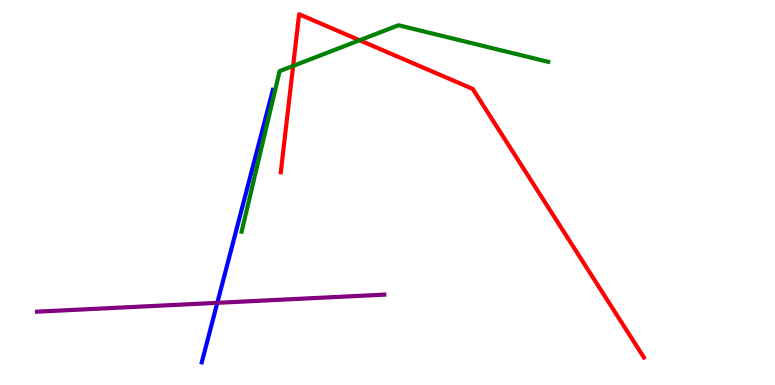[{'lines': ['blue', 'red'], 'intersections': []}, {'lines': ['green', 'red'], 'intersections': [{'x': 3.78, 'y': 8.29}, {'x': 4.64, 'y': 8.95}]}, {'lines': ['purple', 'red'], 'intersections': []}, {'lines': ['blue', 'green'], 'intersections': []}, {'lines': ['blue', 'purple'], 'intersections': [{'x': 2.8, 'y': 2.13}]}, {'lines': ['green', 'purple'], 'intersections': []}]